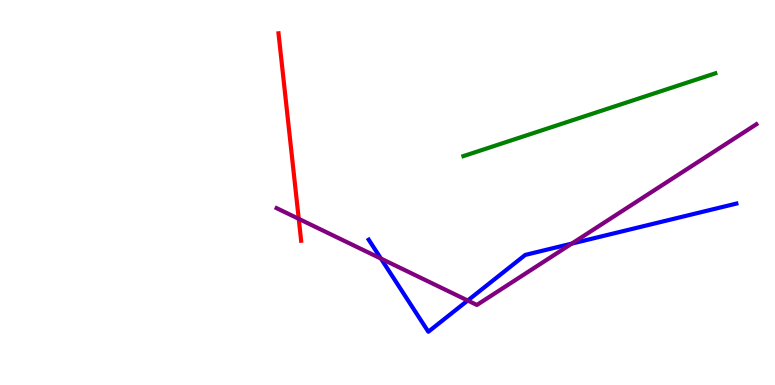[{'lines': ['blue', 'red'], 'intersections': []}, {'lines': ['green', 'red'], 'intersections': []}, {'lines': ['purple', 'red'], 'intersections': [{'x': 3.85, 'y': 4.32}]}, {'lines': ['blue', 'green'], 'intersections': []}, {'lines': ['blue', 'purple'], 'intersections': [{'x': 4.92, 'y': 3.28}, {'x': 6.03, 'y': 2.19}, {'x': 7.38, 'y': 3.67}]}, {'lines': ['green', 'purple'], 'intersections': []}]